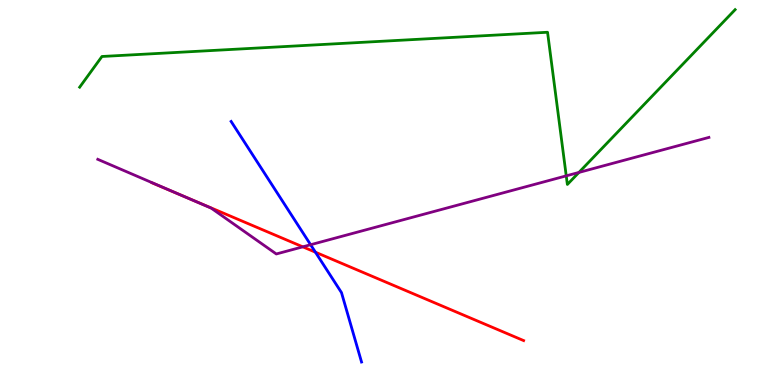[{'lines': ['blue', 'red'], 'intersections': [{'x': 4.07, 'y': 3.45}]}, {'lines': ['green', 'red'], 'intersections': []}, {'lines': ['purple', 'red'], 'intersections': [{'x': 2.36, 'y': 4.91}, {'x': 3.91, 'y': 3.59}]}, {'lines': ['blue', 'green'], 'intersections': []}, {'lines': ['blue', 'purple'], 'intersections': [{'x': 4.01, 'y': 3.64}]}, {'lines': ['green', 'purple'], 'intersections': [{'x': 7.31, 'y': 5.43}, {'x': 7.47, 'y': 5.52}]}]